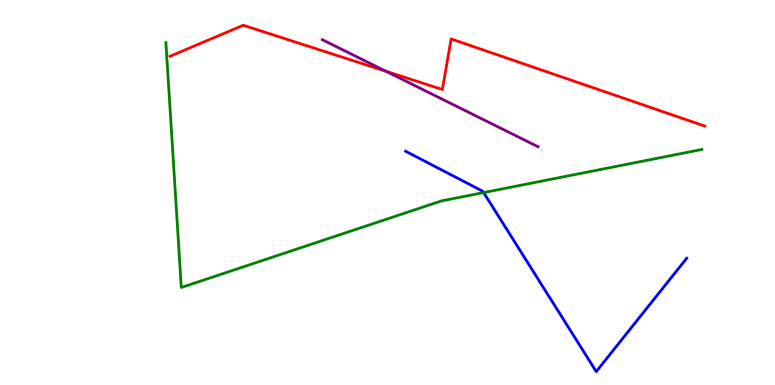[{'lines': ['blue', 'red'], 'intersections': []}, {'lines': ['green', 'red'], 'intersections': []}, {'lines': ['purple', 'red'], 'intersections': [{'x': 4.98, 'y': 8.15}]}, {'lines': ['blue', 'green'], 'intersections': [{'x': 6.24, 'y': 5.0}]}, {'lines': ['blue', 'purple'], 'intersections': []}, {'lines': ['green', 'purple'], 'intersections': []}]